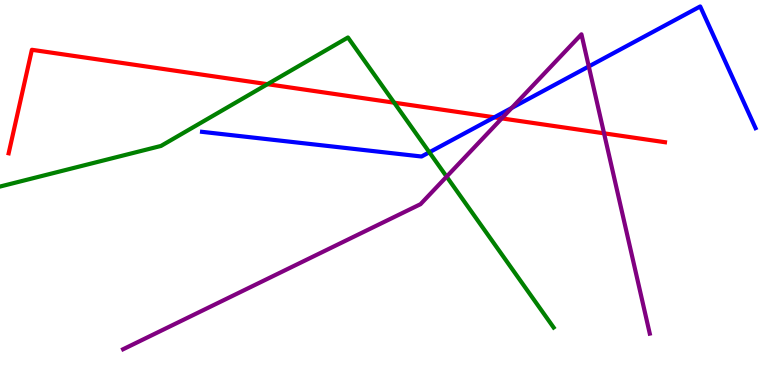[{'lines': ['blue', 'red'], 'intersections': [{'x': 6.38, 'y': 6.95}]}, {'lines': ['green', 'red'], 'intersections': [{'x': 3.45, 'y': 7.81}, {'x': 5.09, 'y': 7.33}]}, {'lines': ['purple', 'red'], 'intersections': [{'x': 6.47, 'y': 6.92}, {'x': 7.79, 'y': 6.54}]}, {'lines': ['blue', 'green'], 'intersections': [{'x': 5.54, 'y': 6.04}]}, {'lines': ['blue', 'purple'], 'intersections': [{'x': 6.6, 'y': 7.2}, {'x': 7.6, 'y': 8.27}]}, {'lines': ['green', 'purple'], 'intersections': [{'x': 5.76, 'y': 5.41}]}]